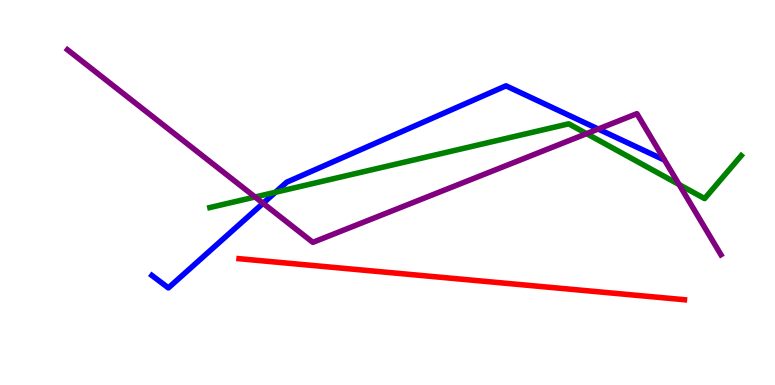[{'lines': ['blue', 'red'], 'intersections': []}, {'lines': ['green', 'red'], 'intersections': []}, {'lines': ['purple', 'red'], 'intersections': []}, {'lines': ['blue', 'green'], 'intersections': [{'x': 3.55, 'y': 5.01}]}, {'lines': ['blue', 'purple'], 'intersections': [{'x': 3.39, 'y': 4.72}, {'x': 7.72, 'y': 6.65}]}, {'lines': ['green', 'purple'], 'intersections': [{'x': 3.29, 'y': 4.88}, {'x': 7.57, 'y': 6.53}, {'x': 8.76, 'y': 5.21}]}]